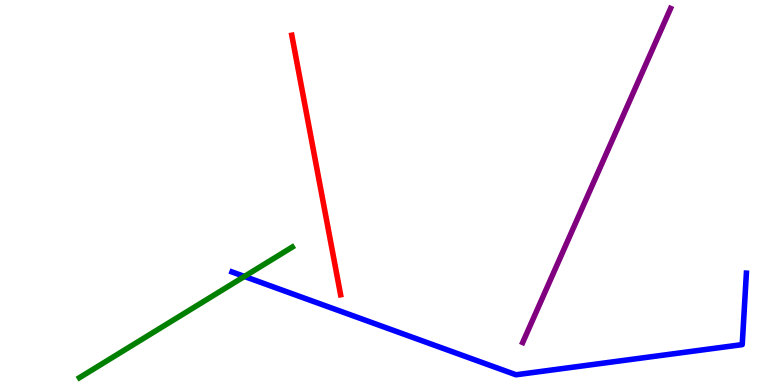[{'lines': ['blue', 'red'], 'intersections': []}, {'lines': ['green', 'red'], 'intersections': []}, {'lines': ['purple', 'red'], 'intersections': []}, {'lines': ['blue', 'green'], 'intersections': [{'x': 3.15, 'y': 2.82}]}, {'lines': ['blue', 'purple'], 'intersections': []}, {'lines': ['green', 'purple'], 'intersections': []}]